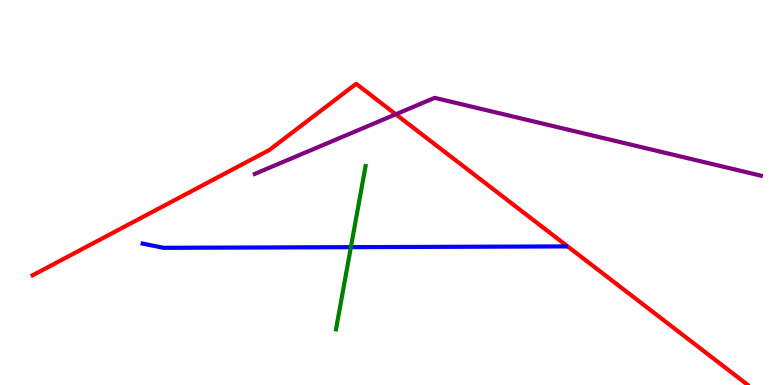[{'lines': ['blue', 'red'], 'intersections': []}, {'lines': ['green', 'red'], 'intersections': []}, {'lines': ['purple', 'red'], 'intersections': [{'x': 5.11, 'y': 7.03}]}, {'lines': ['blue', 'green'], 'intersections': [{'x': 4.53, 'y': 3.58}]}, {'lines': ['blue', 'purple'], 'intersections': []}, {'lines': ['green', 'purple'], 'intersections': []}]